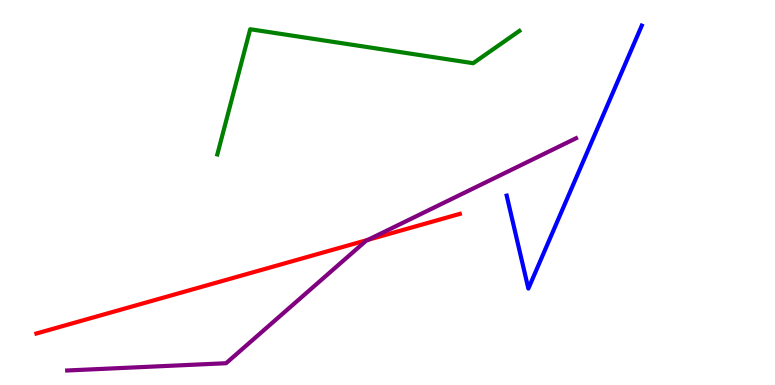[{'lines': ['blue', 'red'], 'intersections': []}, {'lines': ['green', 'red'], 'intersections': []}, {'lines': ['purple', 'red'], 'intersections': [{'x': 4.75, 'y': 3.77}]}, {'lines': ['blue', 'green'], 'intersections': []}, {'lines': ['blue', 'purple'], 'intersections': []}, {'lines': ['green', 'purple'], 'intersections': []}]